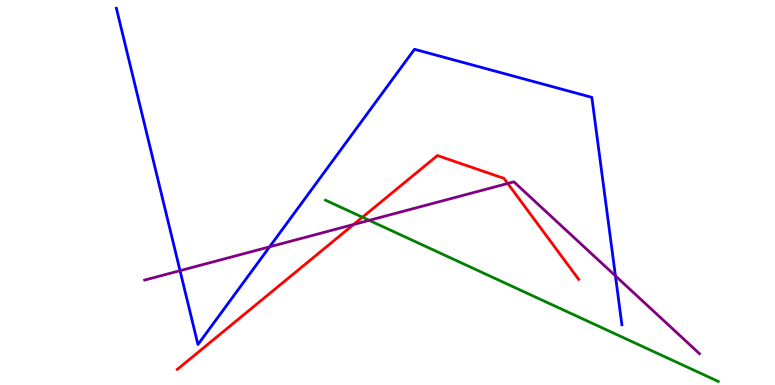[{'lines': ['blue', 'red'], 'intersections': []}, {'lines': ['green', 'red'], 'intersections': [{'x': 4.68, 'y': 4.36}]}, {'lines': ['purple', 'red'], 'intersections': [{'x': 4.56, 'y': 4.17}, {'x': 6.55, 'y': 5.23}]}, {'lines': ['blue', 'green'], 'intersections': []}, {'lines': ['blue', 'purple'], 'intersections': [{'x': 2.32, 'y': 2.97}, {'x': 3.48, 'y': 3.59}, {'x': 7.94, 'y': 2.83}]}, {'lines': ['green', 'purple'], 'intersections': [{'x': 4.76, 'y': 4.28}]}]